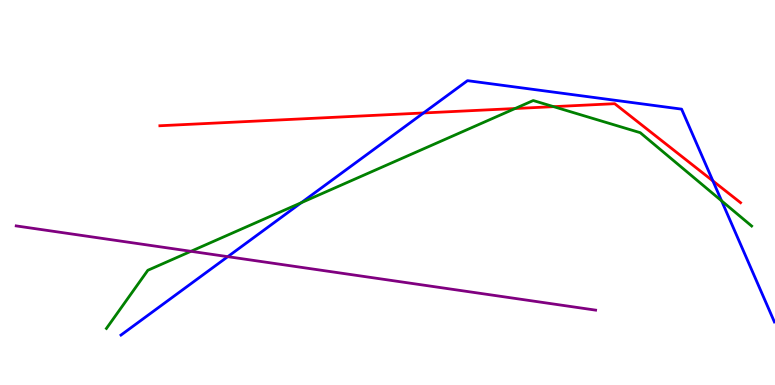[{'lines': ['blue', 'red'], 'intersections': [{'x': 5.46, 'y': 7.07}, {'x': 9.2, 'y': 5.3}]}, {'lines': ['green', 'red'], 'intersections': [{'x': 6.65, 'y': 7.18}, {'x': 7.14, 'y': 7.23}]}, {'lines': ['purple', 'red'], 'intersections': []}, {'lines': ['blue', 'green'], 'intersections': [{'x': 3.89, 'y': 4.73}, {'x': 9.31, 'y': 4.78}]}, {'lines': ['blue', 'purple'], 'intersections': [{'x': 2.94, 'y': 3.33}]}, {'lines': ['green', 'purple'], 'intersections': [{'x': 2.46, 'y': 3.47}]}]